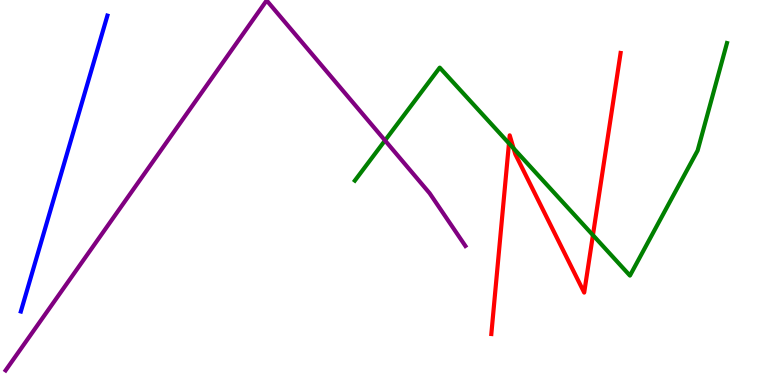[{'lines': ['blue', 'red'], 'intersections': []}, {'lines': ['green', 'red'], 'intersections': [{'x': 6.57, 'y': 6.28}, {'x': 6.63, 'y': 6.15}, {'x': 7.65, 'y': 3.89}]}, {'lines': ['purple', 'red'], 'intersections': []}, {'lines': ['blue', 'green'], 'intersections': []}, {'lines': ['blue', 'purple'], 'intersections': []}, {'lines': ['green', 'purple'], 'intersections': [{'x': 4.97, 'y': 6.35}]}]